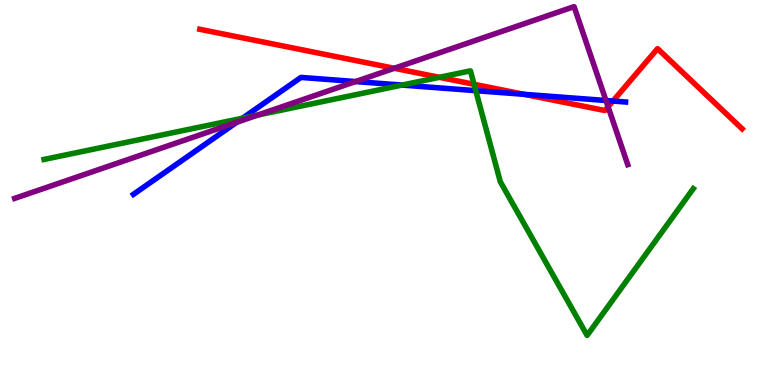[{'lines': ['blue', 'red'], 'intersections': [{'x': 6.76, 'y': 7.55}, {'x': 7.91, 'y': 7.38}]}, {'lines': ['green', 'red'], 'intersections': [{'x': 5.67, 'y': 7.99}, {'x': 6.12, 'y': 7.81}]}, {'lines': ['purple', 'red'], 'intersections': [{'x': 5.09, 'y': 8.23}, {'x': 7.85, 'y': 7.23}]}, {'lines': ['blue', 'green'], 'intersections': [{'x': 3.13, 'y': 6.93}, {'x': 5.19, 'y': 7.79}, {'x': 6.14, 'y': 7.65}]}, {'lines': ['blue', 'purple'], 'intersections': [{'x': 3.05, 'y': 6.82}, {'x': 4.59, 'y': 7.88}, {'x': 7.82, 'y': 7.39}]}, {'lines': ['green', 'purple'], 'intersections': [{'x': 3.33, 'y': 7.01}]}]